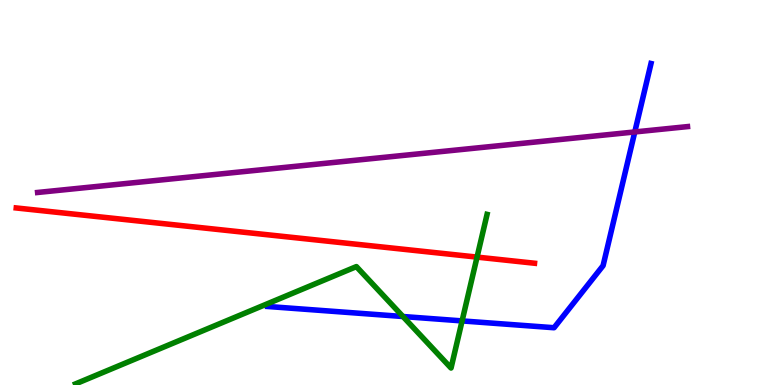[{'lines': ['blue', 'red'], 'intersections': []}, {'lines': ['green', 'red'], 'intersections': [{'x': 6.16, 'y': 3.32}]}, {'lines': ['purple', 'red'], 'intersections': []}, {'lines': ['blue', 'green'], 'intersections': [{'x': 5.2, 'y': 1.78}, {'x': 5.96, 'y': 1.66}]}, {'lines': ['blue', 'purple'], 'intersections': [{'x': 8.19, 'y': 6.57}]}, {'lines': ['green', 'purple'], 'intersections': []}]